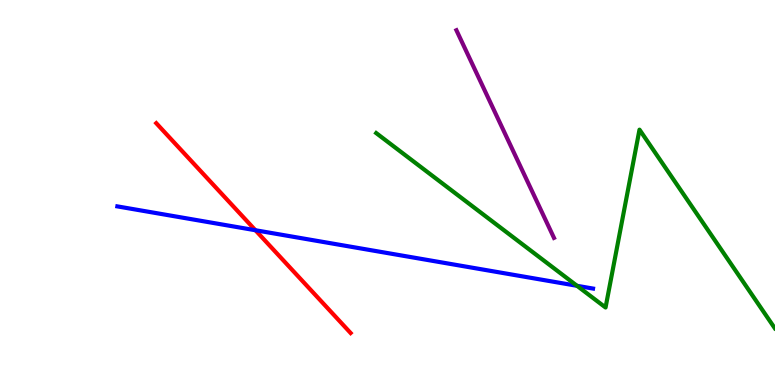[{'lines': ['blue', 'red'], 'intersections': [{'x': 3.3, 'y': 4.02}]}, {'lines': ['green', 'red'], 'intersections': []}, {'lines': ['purple', 'red'], 'intersections': []}, {'lines': ['blue', 'green'], 'intersections': [{'x': 7.45, 'y': 2.58}]}, {'lines': ['blue', 'purple'], 'intersections': []}, {'lines': ['green', 'purple'], 'intersections': []}]